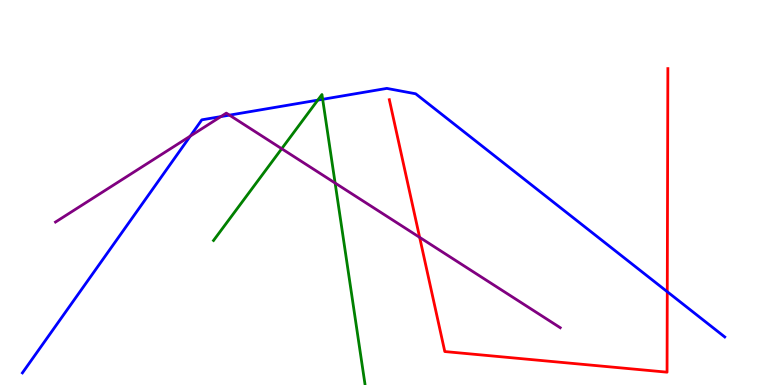[{'lines': ['blue', 'red'], 'intersections': [{'x': 8.61, 'y': 2.42}]}, {'lines': ['green', 'red'], 'intersections': []}, {'lines': ['purple', 'red'], 'intersections': [{'x': 5.41, 'y': 3.83}]}, {'lines': ['blue', 'green'], 'intersections': [{'x': 4.1, 'y': 7.4}, {'x': 4.16, 'y': 7.42}]}, {'lines': ['blue', 'purple'], 'intersections': [{'x': 2.46, 'y': 6.46}, {'x': 2.85, 'y': 6.97}, {'x': 2.96, 'y': 7.01}]}, {'lines': ['green', 'purple'], 'intersections': [{'x': 3.63, 'y': 6.14}, {'x': 4.32, 'y': 5.25}]}]